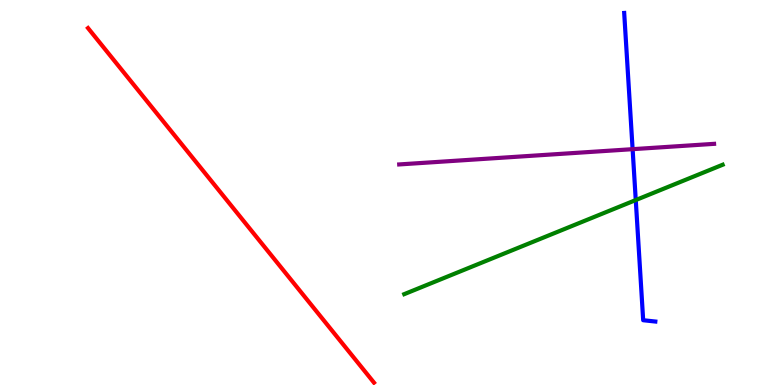[{'lines': ['blue', 'red'], 'intersections': []}, {'lines': ['green', 'red'], 'intersections': []}, {'lines': ['purple', 'red'], 'intersections': []}, {'lines': ['blue', 'green'], 'intersections': [{'x': 8.2, 'y': 4.8}]}, {'lines': ['blue', 'purple'], 'intersections': [{'x': 8.16, 'y': 6.13}]}, {'lines': ['green', 'purple'], 'intersections': []}]